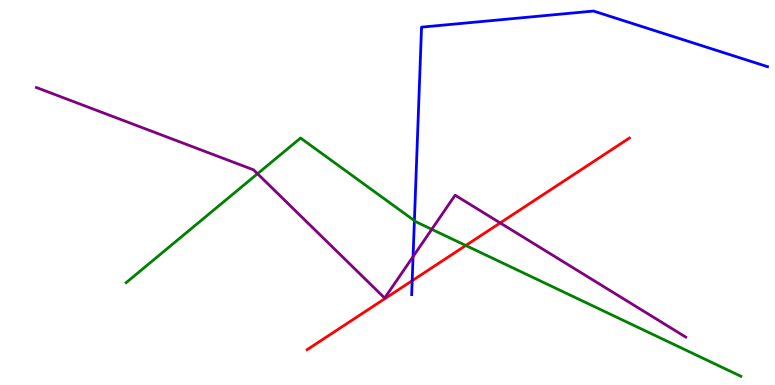[{'lines': ['blue', 'red'], 'intersections': [{'x': 5.32, 'y': 2.71}]}, {'lines': ['green', 'red'], 'intersections': [{'x': 6.01, 'y': 3.62}]}, {'lines': ['purple', 'red'], 'intersections': [{'x': 6.45, 'y': 4.21}]}, {'lines': ['blue', 'green'], 'intersections': [{'x': 5.35, 'y': 4.27}]}, {'lines': ['blue', 'purple'], 'intersections': [{'x': 5.33, 'y': 3.34}]}, {'lines': ['green', 'purple'], 'intersections': [{'x': 3.32, 'y': 5.49}, {'x': 5.57, 'y': 4.04}]}]